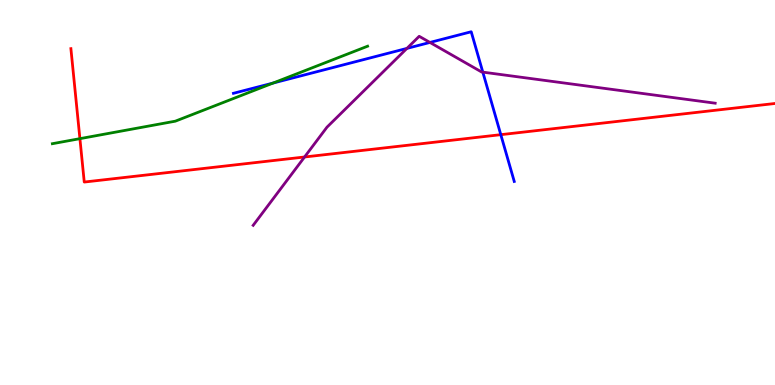[{'lines': ['blue', 'red'], 'intersections': [{'x': 6.46, 'y': 6.5}]}, {'lines': ['green', 'red'], 'intersections': [{'x': 1.03, 'y': 6.4}]}, {'lines': ['purple', 'red'], 'intersections': [{'x': 3.93, 'y': 5.92}]}, {'lines': ['blue', 'green'], 'intersections': [{'x': 3.52, 'y': 7.84}]}, {'lines': ['blue', 'purple'], 'intersections': [{'x': 5.25, 'y': 8.74}, {'x': 5.55, 'y': 8.9}, {'x': 6.23, 'y': 8.13}]}, {'lines': ['green', 'purple'], 'intersections': []}]